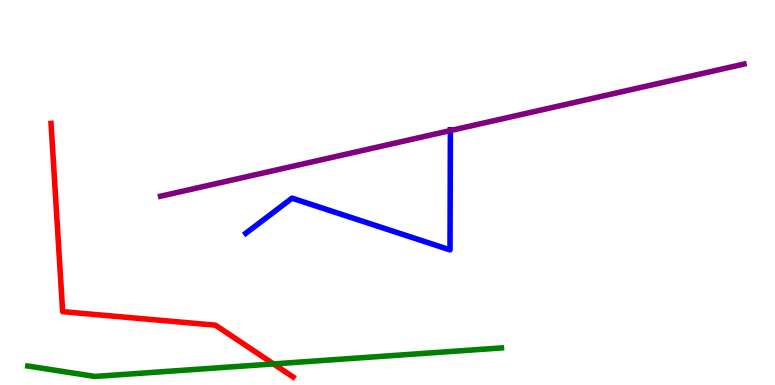[{'lines': ['blue', 'red'], 'intersections': []}, {'lines': ['green', 'red'], 'intersections': [{'x': 3.53, 'y': 0.547}]}, {'lines': ['purple', 'red'], 'intersections': []}, {'lines': ['blue', 'green'], 'intersections': []}, {'lines': ['blue', 'purple'], 'intersections': [{'x': 5.81, 'y': 6.61}]}, {'lines': ['green', 'purple'], 'intersections': []}]